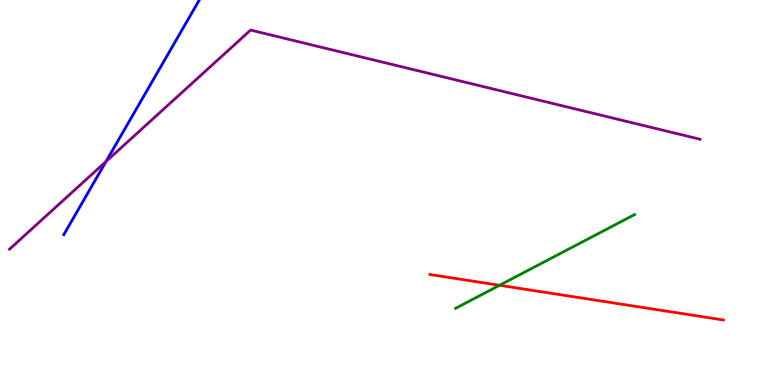[{'lines': ['blue', 'red'], 'intersections': []}, {'lines': ['green', 'red'], 'intersections': [{'x': 6.45, 'y': 2.59}]}, {'lines': ['purple', 'red'], 'intersections': []}, {'lines': ['blue', 'green'], 'intersections': []}, {'lines': ['blue', 'purple'], 'intersections': [{'x': 1.37, 'y': 5.81}]}, {'lines': ['green', 'purple'], 'intersections': []}]